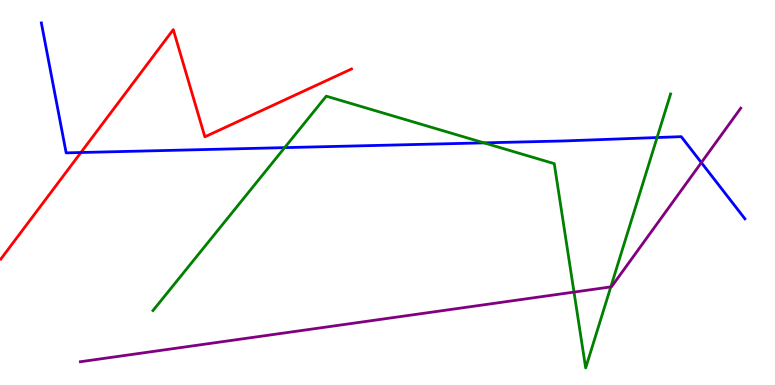[{'lines': ['blue', 'red'], 'intersections': [{'x': 1.04, 'y': 6.04}]}, {'lines': ['green', 'red'], 'intersections': []}, {'lines': ['purple', 'red'], 'intersections': []}, {'lines': ['blue', 'green'], 'intersections': [{'x': 3.67, 'y': 6.17}, {'x': 6.25, 'y': 6.29}, {'x': 8.48, 'y': 6.43}]}, {'lines': ['blue', 'purple'], 'intersections': [{'x': 9.05, 'y': 5.78}]}, {'lines': ['green', 'purple'], 'intersections': [{'x': 7.41, 'y': 2.41}, {'x': 7.88, 'y': 2.55}]}]